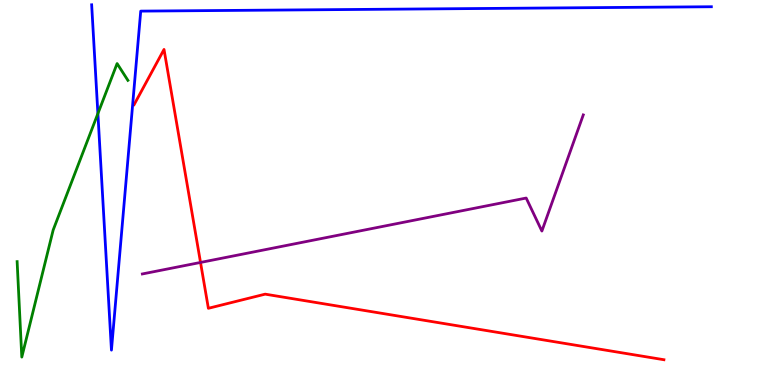[{'lines': ['blue', 'red'], 'intersections': []}, {'lines': ['green', 'red'], 'intersections': []}, {'lines': ['purple', 'red'], 'intersections': [{'x': 2.59, 'y': 3.18}]}, {'lines': ['blue', 'green'], 'intersections': [{'x': 1.26, 'y': 7.05}]}, {'lines': ['blue', 'purple'], 'intersections': []}, {'lines': ['green', 'purple'], 'intersections': []}]